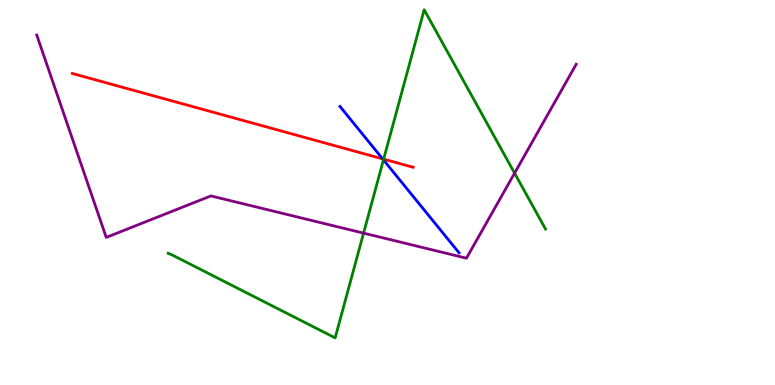[{'lines': ['blue', 'red'], 'intersections': [{'x': 4.94, 'y': 5.87}]}, {'lines': ['green', 'red'], 'intersections': [{'x': 4.95, 'y': 5.87}]}, {'lines': ['purple', 'red'], 'intersections': []}, {'lines': ['blue', 'green'], 'intersections': [{'x': 4.95, 'y': 5.85}]}, {'lines': ['blue', 'purple'], 'intersections': []}, {'lines': ['green', 'purple'], 'intersections': [{'x': 4.69, 'y': 3.94}, {'x': 6.64, 'y': 5.5}]}]